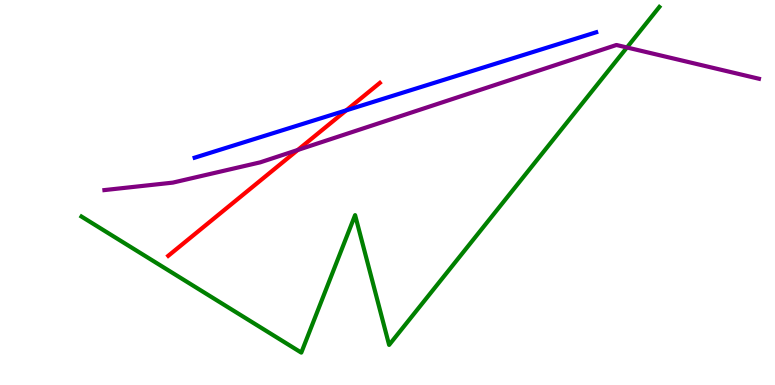[{'lines': ['blue', 'red'], 'intersections': [{'x': 4.47, 'y': 7.13}]}, {'lines': ['green', 'red'], 'intersections': []}, {'lines': ['purple', 'red'], 'intersections': [{'x': 3.84, 'y': 6.1}]}, {'lines': ['blue', 'green'], 'intersections': []}, {'lines': ['blue', 'purple'], 'intersections': []}, {'lines': ['green', 'purple'], 'intersections': [{'x': 8.09, 'y': 8.77}]}]